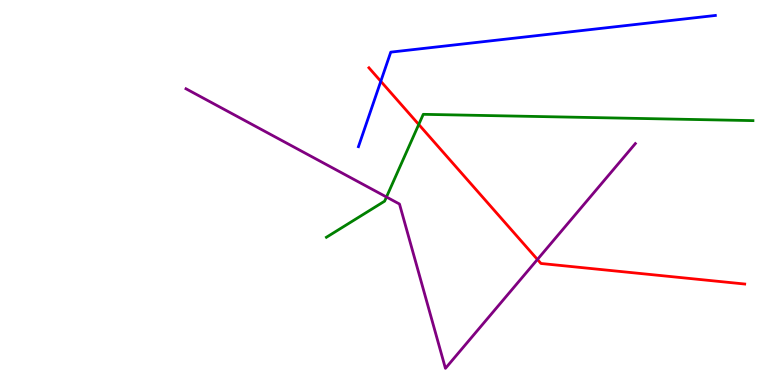[{'lines': ['blue', 'red'], 'intersections': [{'x': 4.91, 'y': 7.89}]}, {'lines': ['green', 'red'], 'intersections': [{'x': 5.4, 'y': 6.77}]}, {'lines': ['purple', 'red'], 'intersections': [{'x': 6.93, 'y': 3.26}]}, {'lines': ['blue', 'green'], 'intersections': []}, {'lines': ['blue', 'purple'], 'intersections': []}, {'lines': ['green', 'purple'], 'intersections': [{'x': 4.99, 'y': 4.88}]}]